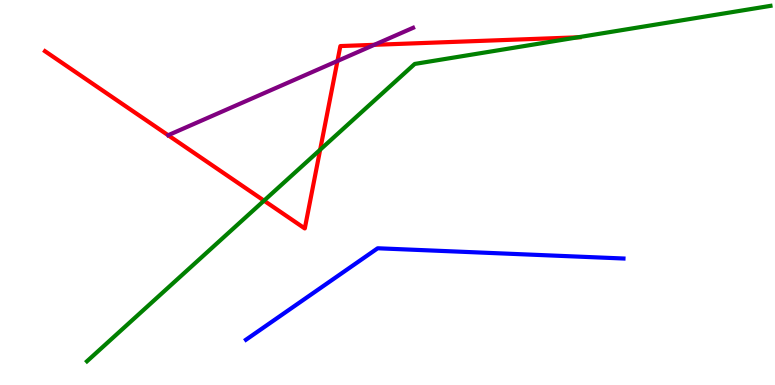[{'lines': ['blue', 'red'], 'intersections': []}, {'lines': ['green', 'red'], 'intersections': [{'x': 3.41, 'y': 4.79}, {'x': 4.13, 'y': 6.11}, {'x': 7.45, 'y': 9.03}]}, {'lines': ['purple', 'red'], 'intersections': [{'x': 4.35, 'y': 8.42}, {'x': 4.83, 'y': 8.84}]}, {'lines': ['blue', 'green'], 'intersections': []}, {'lines': ['blue', 'purple'], 'intersections': []}, {'lines': ['green', 'purple'], 'intersections': []}]